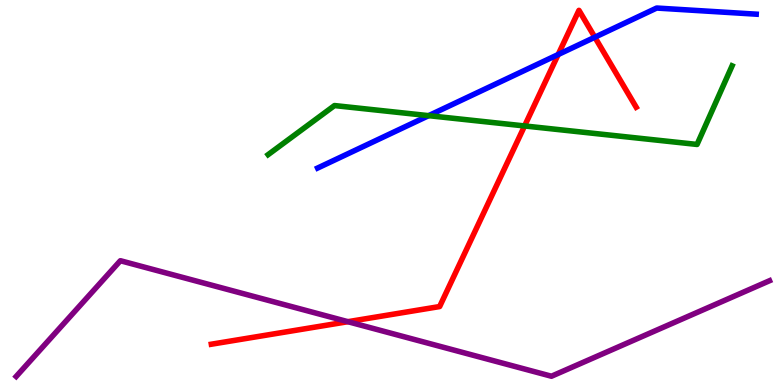[{'lines': ['blue', 'red'], 'intersections': [{'x': 7.2, 'y': 8.58}, {'x': 7.68, 'y': 9.03}]}, {'lines': ['green', 'red'], 'intersections': [{'x': 6.77, 'y': 6.73}]}, {'lines': ['purple', 'red'], 'intersections': [{'x': 4.49, 'y': 1.64}]}, {'lines': ['blue', 'green'], 'intersections': [{'x': 5.53, 'y': 7.0}]}, {'lines': ['blue', 'purple'], 'intersections': []}, {'lines': ['green', 'purple'], 'intersections': []}]